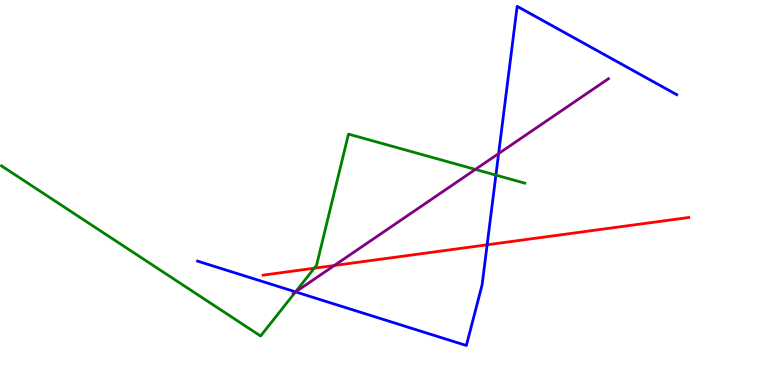[{'lines': ['blue', 'red'], 'intersections': [{'x': 6.29, 'y': 3.64}]}, {'lines': ['green', 'red'], 'intersections': [{'x': 4.05, 'y': 3.03}]}, {'lines': ['purple', 'red'], 'intersections': [{'x': 4.31, 'y': 3.1}]}, {'lines': ['blue', 'green'], 'intersections': [{'x': 3.81, 'y': 2.42}, {'x': 6.4, 'y': 5.45}]}, {'lines': ['blue', 'purple'], 'intersections': [{'x': 3.81, 'y': 2.42}, {'x': 6.43, 'y': 6.01}]}, {'lines': ['green', 'purple'], 'intersections': [{'x': 3.81, 'y': 2.42}, {'x': 6.13, 'y': 5.6}]}]